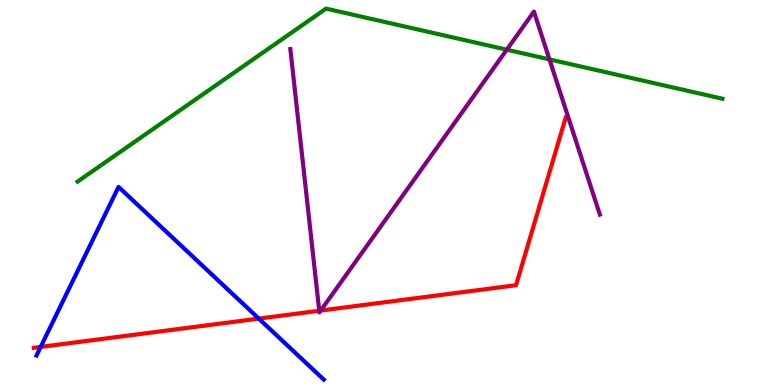[{'lines': ['blue', 'red'], 'intersections': [{'x': 0.525, 'y': 0.989}, {'x': 3.34, 'y': 1.72}]}, {'lines': ['green', 'red'], 'intersections': []}, {'lines': ['purple', 'red'], 'intersections': [{'x': 4.12, 'y': 1.93}, {'x': 4.14, 'y': 1.93}]}, {'lines': ['blue', 'green'], 'intersections': []}, {'lines': ['blue', 'purple'], 'intersections': []}, {'lines': ['green', 'purple'], 'intersections': [{'x': 6.54, 'y': 8.71}, {'x': 7.09, 'y': 8.46}]}]